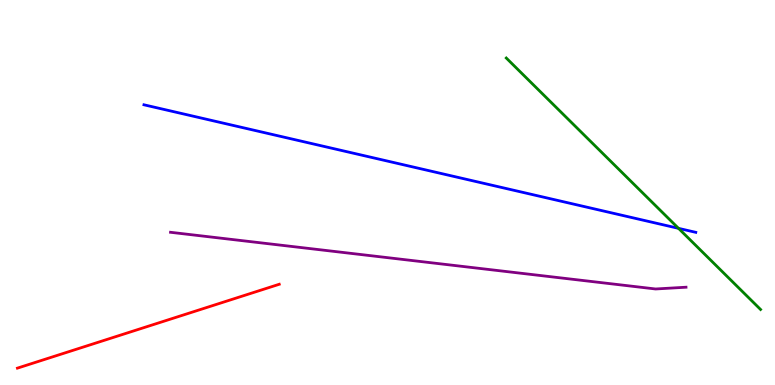[{'lines': ['blue', 'red'], 'intersections': []}, {'lines': ['green', 'red'], 'intersections': []}, {'lines': ['purple', 'red'], 'intersections': []}, {'lines': ['blue', 'green'], 'intersections': [{'x': 8.75, 'y': 4.07}]}, {'lines': ['blue', 'purple'], 'intersections': []}, {'lines': ['green', 'purple'], 'intersections': []}]